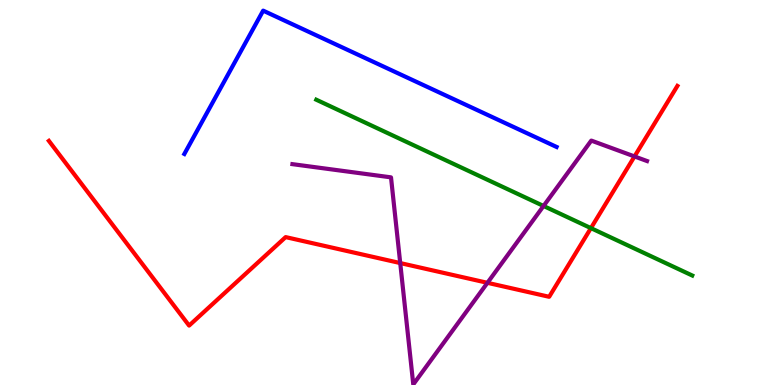[{'lines': ['blue', 'red'], 'intersections': []}, {'lines': ['green', 'red'], 'intersections': [{'x': 7.62, 'y': 4.07}]}, {'lines': ['purple', 'red'], 'intersections': [{'x': 5.16, 'y': 3.17}, {'x': 6.29, 'y': 2.65}, {'x': 8.19, 'y': 5.94}]}, {'lines': ['blue', 'green'], 'intersections': []}, {'lines': ['blue', 'purple'], 'intersections': []}, {'lines': ['green', 'purple'], 'intersections': [{'x': 7.01, 'y': 4.65}]}]